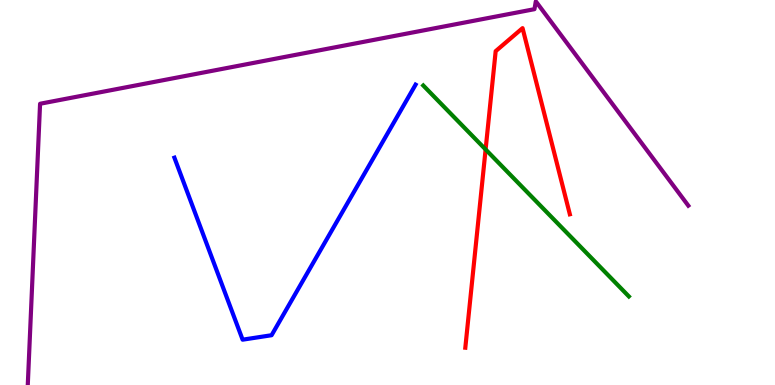[{'lines': ['blue', 'red'], 'intersections': []}, {'lines': ['green', 'red'], 'intersections': [{'x': 6.27, 'y': 6.12}]}, {'lines': ['purple', 'red'], 'intersections': []}, {'lines': ['blue', 'green'], 'intersections': []}, {'lines': ['blue', 'purple'], 'intersections': []}, {'lines': ['green', 'purple'], 'intersections': []}]